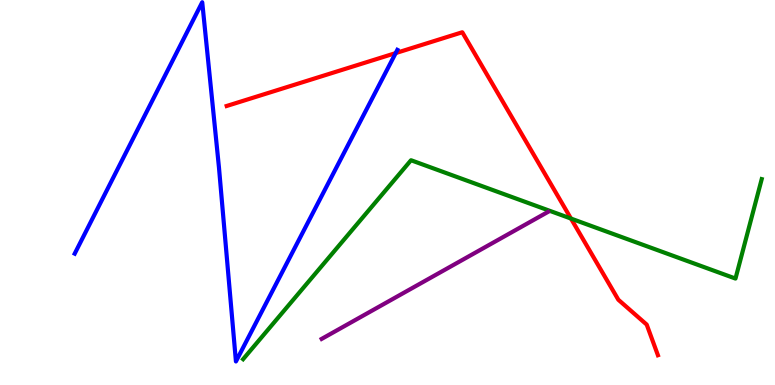[{'lines': ['blue', 'red'], 'intersections': [{'x': 5.11, 'y': 8.62}]}, {'lines': ['green', 'red'], 'intersections': [{'x': 7.37, 'y': 4.32}]}, {'lines': ['purple', 'red'], 'intersections': []}, {'lines': ['blue', 'green'], 'intersections': []}, {'lines': ['blue', 'purple'], 'intersections': []}, {'lines': ['green', 'purple'], 'intersections': []}]